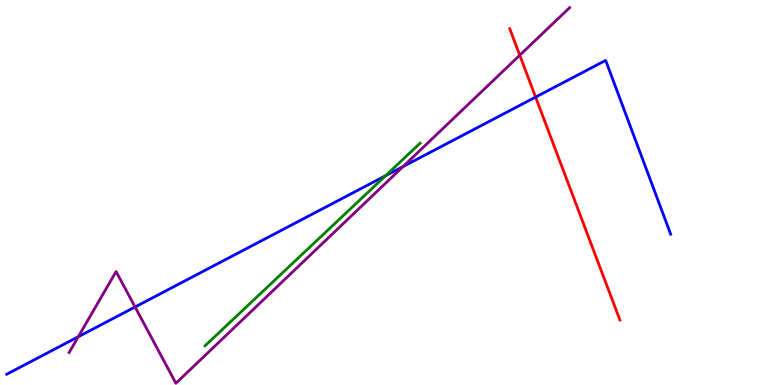[{'lines': ['blue', 'red'], 'intersections': [{'x': 6.91, 'y': 7.48}]}, {'lines': ['green', 'red'], 'intersections': []}, {'lines': ['purple', 'red'], 'intersections': [{'x': 6.71, 'y': 8.57}]}, {'lines': ['blue', 'green'], 'intersections': [{'x': 4.98, 'y': 5.44}]}, {'lines': ['blue', 'purple'], 'intersections': [{'x': 1.01, 'y': 1.25}, {'x': 1.74, 'y': 2.03}, {'x': 5.2, 'y': 5.67}]}, {'lines': ['green', 'purple'], 'intersections': []}]